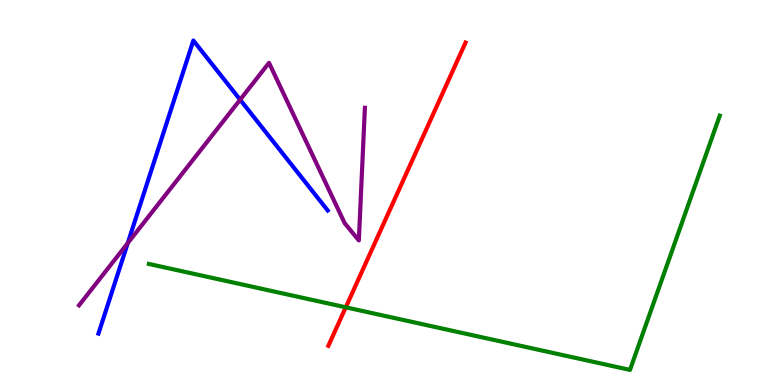[{'lines': ['blue', 'red'], 'intersections': []}, {'lines': ['green', 'red'], 'intersections': [{'x': 4.46, 'y': 2.02}]}, {'lines': ['purple', 'red'], 'intersections': []}, {'lines': ['blue', 'green'], 'intersections': []}, {'lines': ['blue', 'purple'], 'intersections': [{'x': 1.65, 'y': 3.68}, {'x': 3.1, 'y': 7.41}]}, {'lines': ['green', 'purple'], 'intersections': []}]